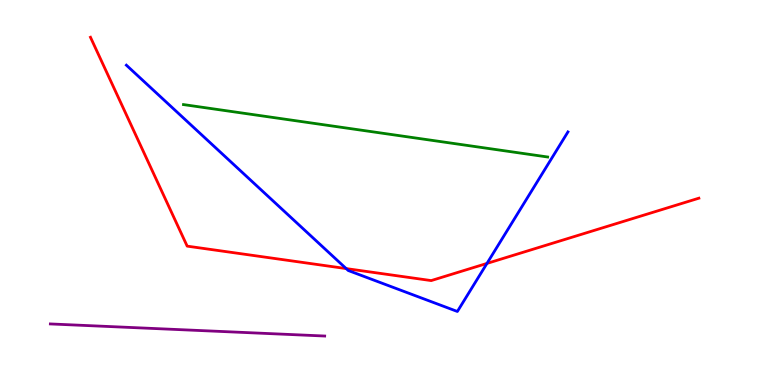[{'lines': ['blue', 'red'], 'intersections': [{'x': 4.47, 'y': 3.02}, {'x': 6.28, 'y': 3.16}]}, {'lines': ['green', 'red'], 'intersections': []}, {'lines': ['purple', 'red'], 'intersections': []}, {'lines': ['blue', 'green'], 'intersections': []}, {'lines': ['blue', 'purple'], 'intersections': []}, {'lines': ['green', 'purple'], 'intersections': []}]